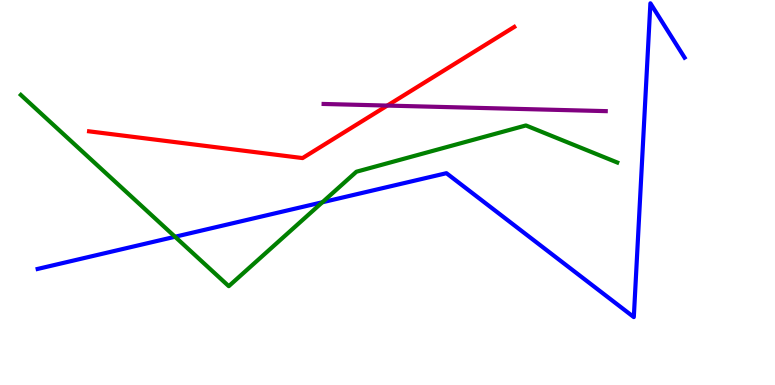[{'lines': ['blue', 'red'], 'intersections': []}, {'lines': ['green', 'red'], 'intersections': []}, {'lines': ['purple', 'red'], 'intersections': [{'x': 5.0, 'y': 7.26}]}, {'lines': ['blue', 'green'], 'intersections': [{'x': 2.26, 'y': 3.85}, {'x': 4.16, 'y': 4.75}]}, {'lines': ['blue', 'purple'], 'intersections': []}, {'lines': ['green', 'purple'], 'intersections': []}]